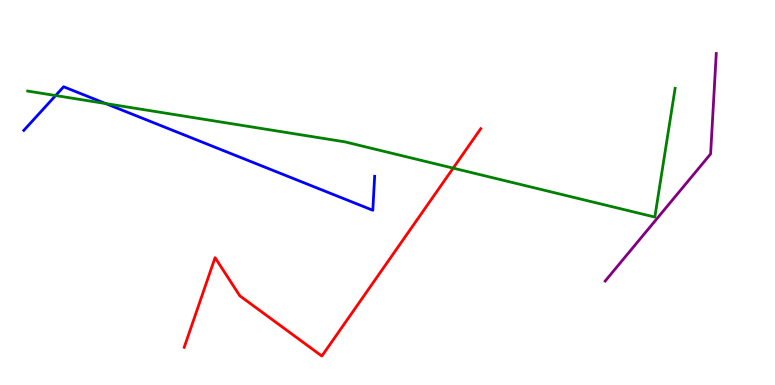[{'lines': ['blue', 'red'], 'intersections': []}, {'lines': ['green', 'red'], 'intersections': [{'x': 5.85, 'y': 5.63}]}, {'lines': ['purple', 'red'], 'intersections': []}, {'lines': ['blue', 'green'], 'intersections': [{'x': 0.718, 'y': 7.52}, {'x': 1.36, 'y': 7.31}]}, {'lines': ['blue', 'purple'], 'intersections': []}, {'lines': ['green', 'purple'], 'intersections': []}]